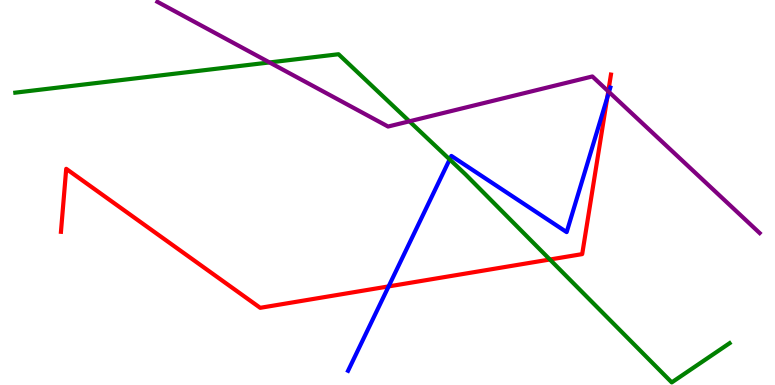[{'lines': ['blue', 'red'], 'intersections': [{'x': 5.01, 'y': 2.56}, {'x': 7.84, 'y': 7.46}]}, {'lines': ['green', 'red'], 'intersections': [{'x': 7.1, 'y': 3.26}]}, {'lines': ['purple', 'red'], 'intersections': [{'x': 7.85, 'y': 7.63}]}, {'lines': ['blue', 'green'], 'intersections': [{'x': 5.8, 'y': 5.86}]}, {'lines': ['blue', 'purple'], 'intersections': [{'x': 7.86, 'y': 7.61}]}, {'lines': ['green', 'purple'], 'intersections': [{'x': 3.48, 'y': 8.38}, {'x': 5.28, 'y': 6.85}]}]